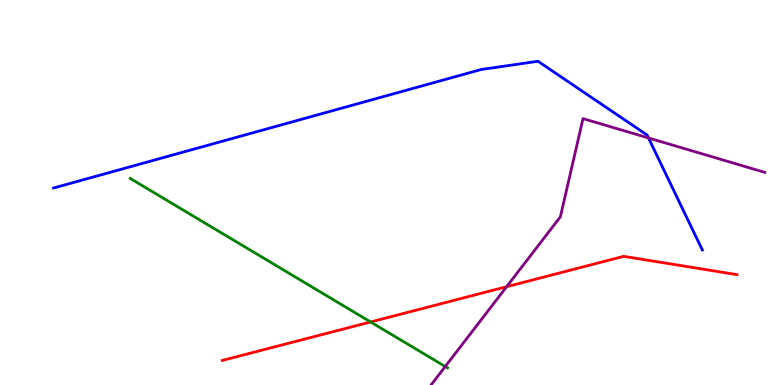[{'lines': ['blue', 'red'], 'intersections': []}, {'lines': ['green', 'red'], 'intersections': [{'x': 4.78, 'y': 1.64}]}, {'lines': ['purple', 'red'], 'intersections': [{'x': 6.54, 'y': 2.55}]}, {'lines': ['blue', 'green'], 'intersections': []}, {'lines': ['blue', 'purple'], 'intersections': [{'x': 8.37, 'y': 6.42}]}, {'lines': ['green', 'purple'], 'intersections': [{'x': 5.75, 'y': 0.48}]}]